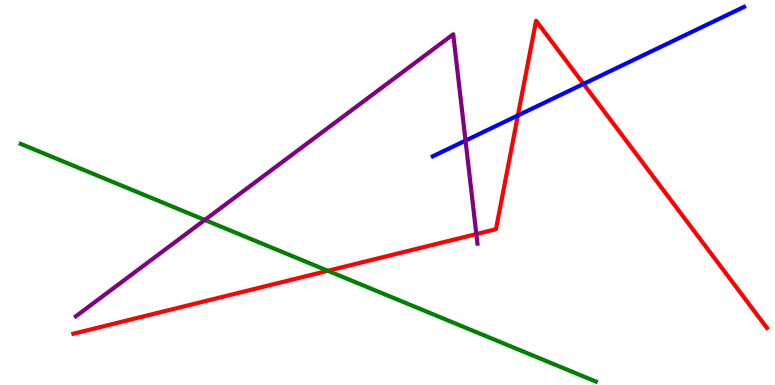[{'lines': ['blue', 'red'], 'intersections': [{'x': 6.68, 'y': 7.0}, {'x': 7.53, 'y': 7.82}]}, {'lines': ['green', 'red'], 'intersections': [{'x': 4.23, 'y': 2.97}]}, {'lines': ['purple', 'red'], 'intersections': [{'x': 6.15, 'y': 3.92}]}, {'lines': ['blue', 'green'], 'intersections': []}, {'lines': ['blue', 'purple'], 'intersections': [{'x': 6.01, 'y': 6.35}]}, {'lines': ['green', 'purple'], 'intersections': [{'x': 2.64, 'y': 4.29}]}]